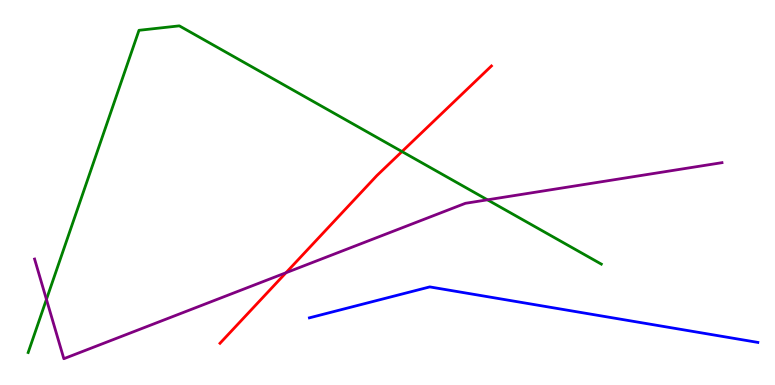[{'lines': ['blue', 'red'], 'intersections': []}, {'lines': ['green', 'red'], 'intersections': [{'x': 5.19, 'y': 6.06}]}, {'lines': ['purple', 'red'], 'intersections': [{'x': 3.69, 'y': 2.92}]}, {'lines': ['blue', 'green'], 'intersections': []}, {'lines': ['blue', 'purple'], 'intersections': []}, {'lines': ['green', 'purple'], 'intersections': [{'x': 0.599, 'y': 2.22}, {'x': 6.29, 'y': 4.81}]}]